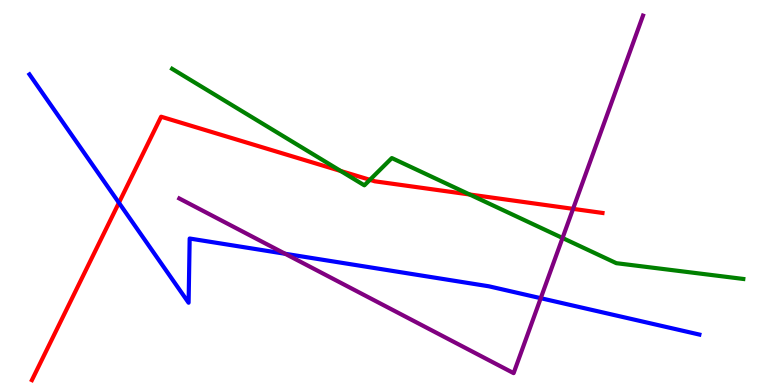[{'lines': ['blue', 'red'], 'intersections': [{'x': 1.53, 'y': 4.73}]}, {'lines': ['green', 'red'], 'intersections': [{'x': 4.4, 'y': 5.56}, {'x': 4.77, 'y': 5.33}, {'x': 6.06, 'y': 4.95}]}, {'lines': ['purple', 'red'], 'intersections': [{'x': 7.39, 'y': 4.58}]}, {'lines': ['blue', 'green'], 'intersections': []}, {'lines': ['blue', 'purple'], 'intersections': [{'x': 3.68, 'y': 3.41}, {'x': 6.98, 'y': 2.25}]}, {'lines': ['green', 'purple'], 'intersections': [{'x': 7.26, 'y': 3.82}]}]